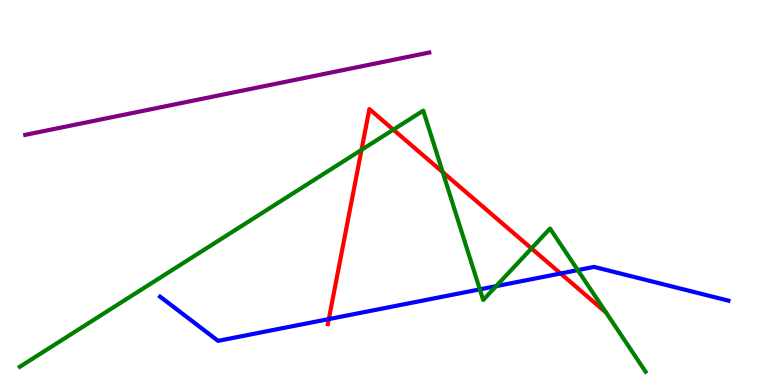[{'lines': ['blue', 'red'], 'intersections': [{'x': 4.24, 'y': 1.71}, {'x': 7.23, 'y': 2.9}]}, {'lines': ['green', 'red'], 'intersections': [{'x': 4.66, 'y': 6.11}, {'x': 5.08, 'y': 6.63}, {'x': 5.71, 'y': 5.53}, {'x': 6.86, 'y': 3.55}]}, {'lines': ['purple', 'red'], 'intersections': []}, {'lines': ['blue', 'green'], 'intersections': [{'x': 6.19, 'y': 2.48}, {'x': 6.4, 'y': 2.57}, {'x': 7.46, 'y': 2.98}]}, {'lines': ['blue', 'purple'], 'intersections': []}, {'lines': ['green', 'purple'], 'intersections': []}]